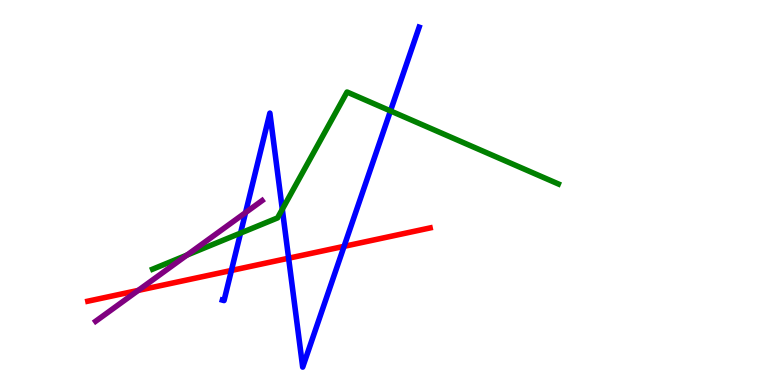[{'lines': ['blue', 'red'], 'intersections': [{'x': 2.99, 'y': 2.98}, {'x': 3.72, 'y': 3.29}, {'x': 4.44, 'y': 3.6}]}, {'lines': ['green', 'red'], 'intersections': []}, {'lines': ['purple', 'red'], 'intersections': [{'x': 1.78, 'y': 2.46}]}, {'lines': ['blue', 'green'], 'intersections': [{'x': 3.1, 'y': 3.95}, {'x': 3.64, 'y': 4.56}, {'x': 5.04, 'y': 7.12}]}, {'lines': ['blue', 'purple'], 'intersections': [{'x': 3.17, 'y': 4.48}]}, {'lines': ['green', 'purple'], 'intersections': [{'x': 2.41, 'y': 3.37}]}]